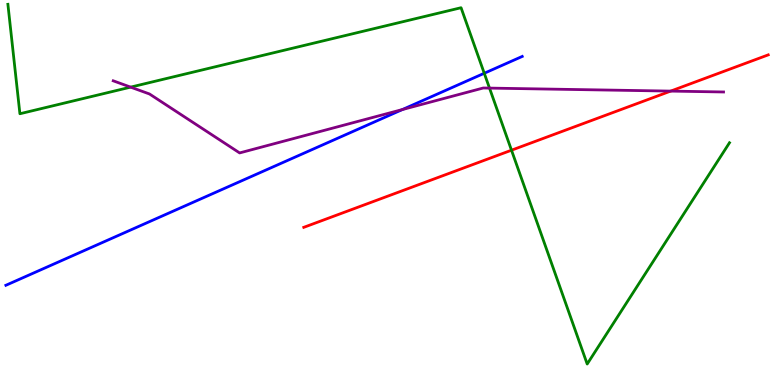[{'lines': ['blue', 'red'], 'intersections': []}, {'lines': ['green', 'red'], 'intersections': [{'x': 6.6, 'y': 6.1}]}, {'lines': ['purple', 'red'], 'intersections': [{'x': 8.65, 'y': 7.63}]}, {'lines': ['blue', 'green'], 'intersections': [{'x': 6.25, 'y': 8.1}]}, {'lines': ['blue', 'purple'], 'intersections': [{'x': 5.19, 'y': 7.15}]}, {'lines': ['green', 'purple'], 'intersections': [{'x': 1.69, 'y': 7.74}, {'x': 6.32, 'y': 7.71}]}]